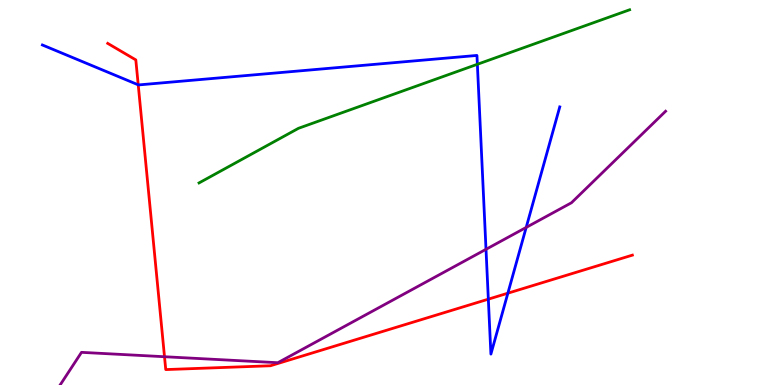[{'lines': ['blue', 'red'], 'intersections': [{'x': 1.78, 'y': 7.8}, {'x': 6.3, 'y': 2.23}, {'x': 6.55, 'y': 2.38}]}, {'lines': ['green', 'red'], 'intersections': []}, {'lines': ['purple', 'red'], 'intersections': [{'x': 2.12, 'y': 0.734}]}, {'lines': ['blue', 'green'], 'intersections': [{'x': 6.16, 'y': 8.33}]}, {'lines': ['blue', 'purple'], 'intersections': [{'x': 6.27, 'y': 3.52}, {'x': 6.79, 'y': 4.09}]}, {'lines': ['green', 'purple'], 'intersections': []}]